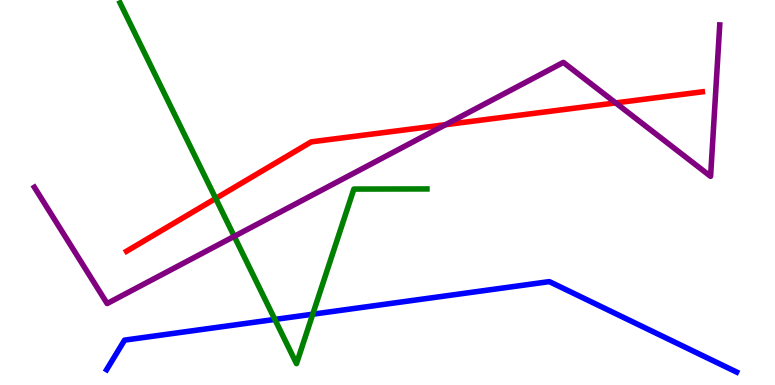[{'lines': ['blue', 'red'], 'intersections': []}, {'lines': ['green', 'red'], 'intersections': [{'x': 2.78, 'y': 4.85}]}, {'lines': ['purple', 'red'], 'intersections': [{'x': 5.75, 'y': 6.76}, {'x': 7.94, 'y': 7.33}]}, {'lines': ['blue', 'green'], 'intersections': [{'x': 3.55, 'y': 1.7}, {'x': 4.04, 'y': 1.84}]}, {'lines': ['blue', 'purple'], 'intersections': []}, {'lines': ['green', 'purple'], 'intersections': [{'x': 3.02, 'y': 3.86}]}]